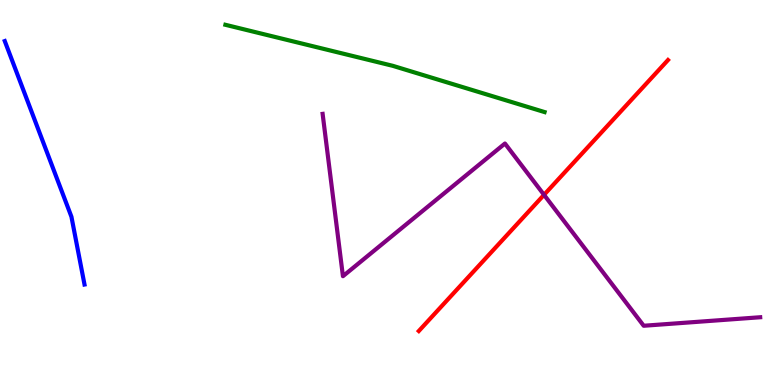[{'lines': ['blue', 'red'], 'intersections': []}, {'lines': ['green', 'red'], 'intersections': []}, {'lines': ['purple', 'red'], 'intersections': [{'x': 7.02, 'y': 4.94}]}, {'lines': ['blue', 'green'], 'intersections': []}, {'lines': ['blue', 'purple'], 'intersections': []}, {'lines': ['green', 'purple'], 'intersections': []}]